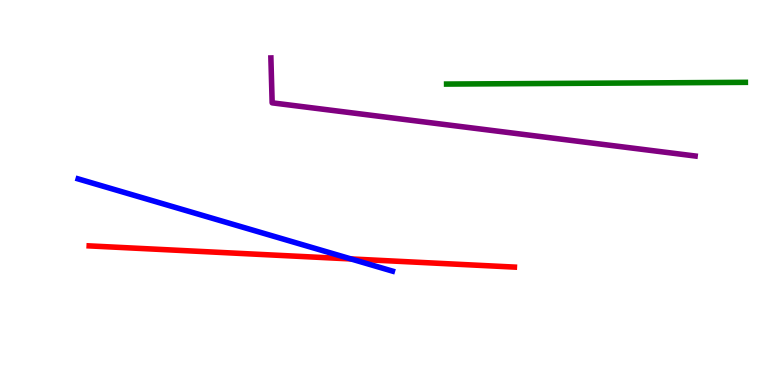[{'lines': ['blue', 'red'], 'intersections': [{'x': 4.53, 'y': 3.27}]}, {'lines': ['green', 'red'], 'intersections': []}, {'lines': ['purple', 'red'], 'intersections': []}, {'lines': ['blue', 'green'], 'intersections': []}, {'lines': ['blue', 'purple'], 'intersections': []}, {'lines': ['green', 'purple'], 'intersections': []}]